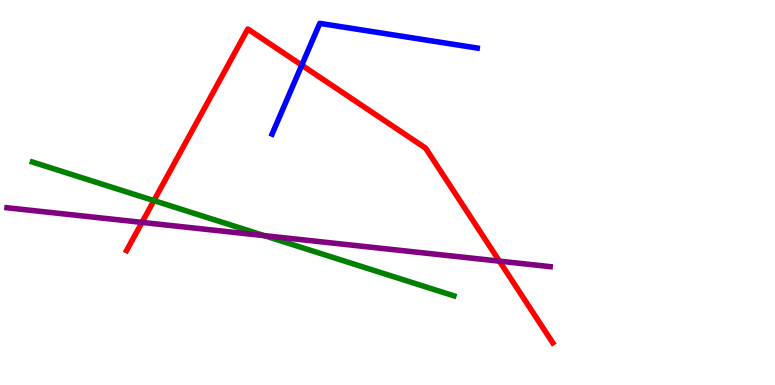[{'lines': ['blue', 'red'], 'intersections': [{'x': 3.89, 'y': 8.31}]}, {'lines': ['green', 'red'], 'intersections': [{'x': 1.99, 'y': 4.79}]}, {'lines': ['purple', 'red'], 'intersections': [{'x': 1.83, 'y': 4.22}, {'x': 6.44, 'y': 3.22}]}, {'lines': ['blue', 'green'], 'intersections': []}, {'lines': ['blue', 'purple'], 'intersections': []}, {'lines': ['green', 'purple'], 'intersections': [{'x': 3.41, 'y': 3.88}]}]